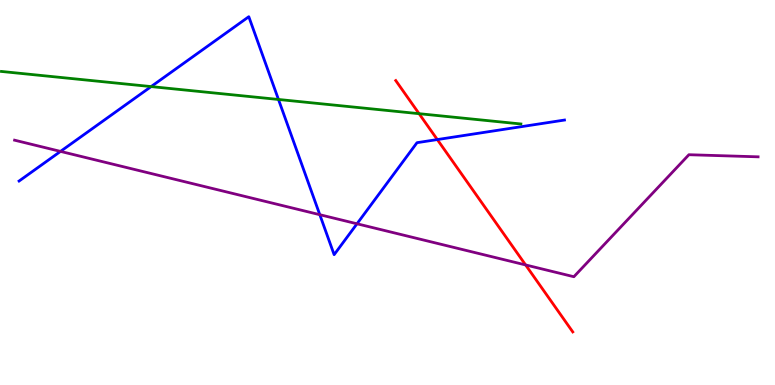[{'lines': ['blue', 'red'], 'intersections': [{'x': 5.64, 'y': 6.37}]}, {'lines': ['green', 'red'], 'intersections': [{'x': 5.41, 'y': 7.05}]}, {'lines': ['purple', 'red'], 'intersections': [{'x': 6.78, 'y': 3.12}]}, {'lines': ['blue', 'green'], 'intersections': [{'x': 1.95, 'y': 7.75}, {'x': 3.59, 'y': 7.42}]}, {'lines': ['blue', 'purple'], 'intersections': [{'x': 0.781, 'y': 6.07}, {'x': 4.13, 'y': 4.42}, {'x': 4.61, 'y': 4.19}]}, {'lines': ['green', 'purple'], 'intersections': []}]